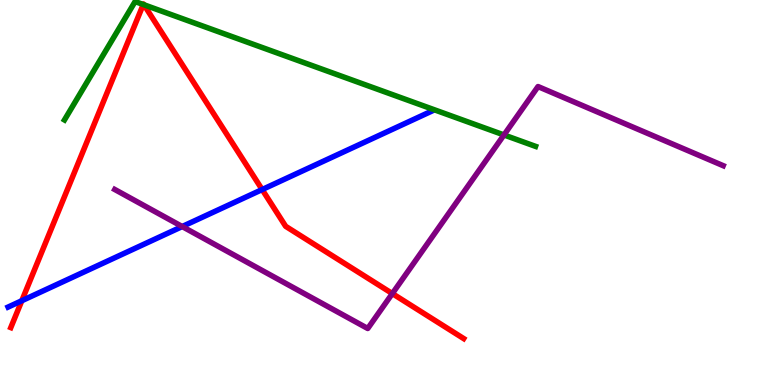[{'lines': ['blue', 'red'], 'intersections': [{'x': 0.281, 'y': 2.19}, {'x': 3.38, 'y': 5.08}]}, {'lines': ['green', 'red'], 'intersections': [{'x': 1.85, 'y': 9.88}, {'x': 1.86, 'y': 9.88}]}, {'lines': ['purple', 'red'], 'intersections': [{'x': 5.06, 'y': 2.37}]}, {'lines': ['blue', 'green'], 'intersections': []}, {'lines': ['blue', 'purple'], 'intersections': [{'x': 2.35, 'y': 4.12}]}, {'lines': ['green', 'purple'], 'intersections': [{'x': 6.5, 'y': 6.49}]}]